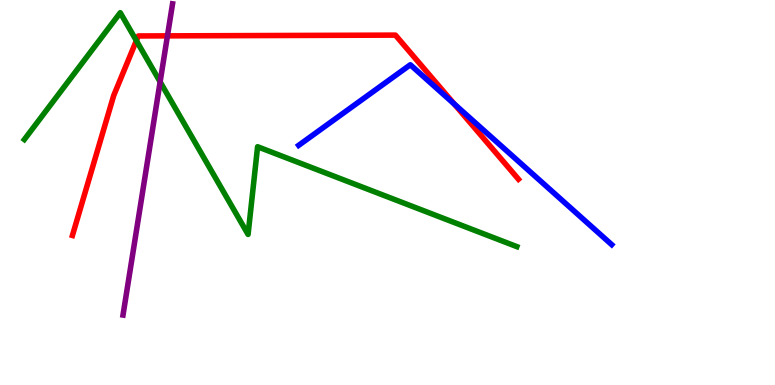[{'lines': ['blue', 'red'], 'intersections': [{'x': 5.86, 'y': 7.3}]}, {'lines': ['green', 'red'], 'intersections': [{'x': 1.76, 'y': 8.94}]}, {'lines': ['purple', 'red'], 'intersections': [{'x': 2.16, 'y': 9.07}]}, {'lines': ['blue', 'green'], 'intersections': []}, {'lines': ['blue', 'purple'], 'intersections': []}, {'lines': ['green', 'purple'], 'intersections': [{'x': 2.07, 'y': 7.87}]}]